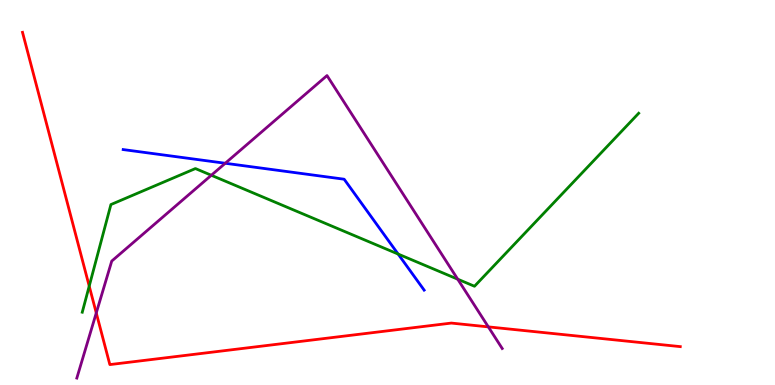[{'lines': ['blue', 'red'], 'intersections': []}, {'lines': ['green', 'red'], 'intersections': [{'x': 1.15, 'y': 2.57}]}, {'lines': ['purple', 'red'], 'intersections': [{'x': 1.24, 'y': 1.87}, {'x': 6.3, 'y': 1.51}]}, {'lines': ['blue', 'green'], 'intersections': [{'x': 5.14, 'y': 3.4}]}, {'lines': ['blue', 'purple'], 'intersections': [{'x': 2.91, 'y': 5.76}]}, {'lines': ['green', 'purple'], 'intersections': [{'x': 2.73, 'y': 5.45}, {'x': 5.91, 'y': 2.75}]}]